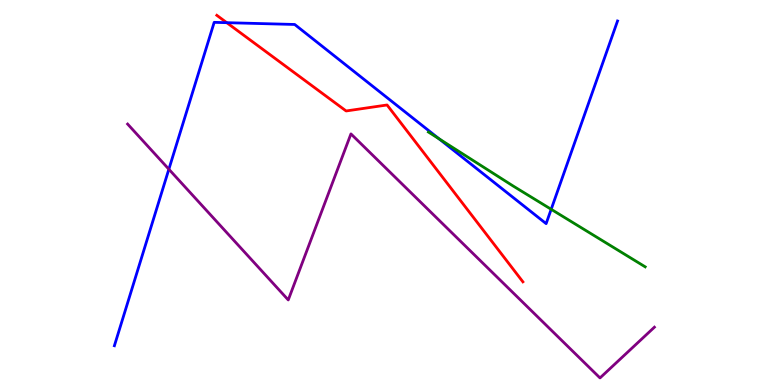[{'lines': ['blue', 'red'], 'intersections': [{'x': 2.93, 'y': 9.41}]}, {'lines': ['green', 'red'], 'intersections': []}, {'lines': ['purple', 'red'], 'intersections': []}, {'lines': ['blue', 'green'], 'intersections': [{'x': 5.67, 'y': 6.39}, {'x': 7.11, 'y': 4.56}]}, {'lines': ['blue', 'purple'], 'intersections': [{'x': 2.18, 'y': 5.6}]}, {'lines': ['green', 'purple'], 'intersections': []}]